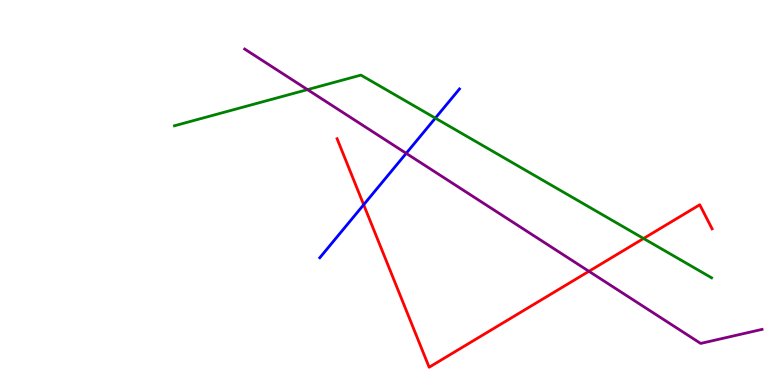[{'lines': ['blue', 'red'], 'intersections': [{'x': 4.69, 'y': 4.68}]}, {'lines': ['green', 'red'], 'intersections': [{'x': 8.3, 'y': 3.81}]}, {'lines': ['purple', 'red'], 'intersections': [{'x': 7.6, 'y': 2.95}]}, {'lines': ['blue', 'green'], 'intersections': [{'x': 5.62, 'y': 6.93}]}, {'lines': ['blue', 'purple'], 'intersections': [{'x': 5.24, 'y': 6.02}]}, {'lines': ['green', 'purple'], 'intersections': [{'x': 3.97, 'y': 7.67}]}]